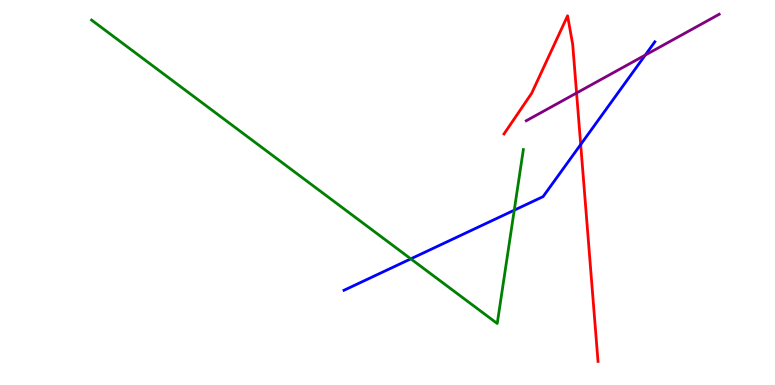[{'lines': ['blue', 'red'], 'intersections': [{'x': 7.49, 'y': 6.25}]}, {'lines': ['green', 'red'], 'intersections': []}, {'lines': ['purple', 'red'], 'intersections': [{'x': 7.44, 'y': 7.58}]}, {'lines': ['blue', 'green'], 'intersections': [{'x': 5.3, 'y': 3.28}, {'x': 6.64, 'y': 4.54}]}, {'lines': ['blue', 'purple'], 'intersections': [{'x': 8.33, 'y': 8.57}]}, {'lines': ['green', 'purple'], 'intersections': []}]